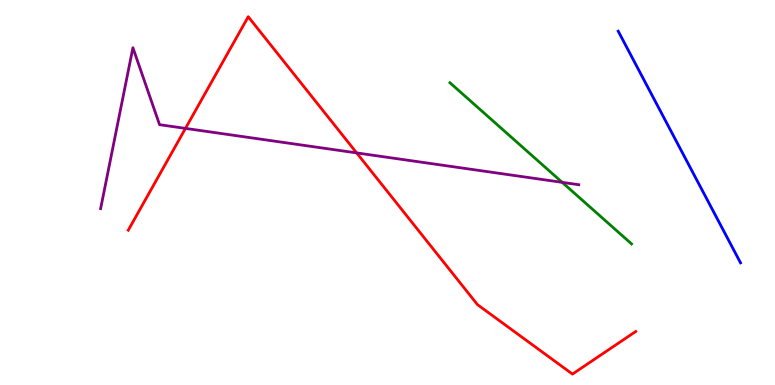[{'lines': ['blue', 'red'], 'intersections': []}, {'lines': ['green', 'red'], 'intersections': []}, {'lines': ['purple', 'red'], 'intersections': [{'x': 2.39, 'y': 6.67}, {'x': 4.6, 'y': 6.03}]}, {'lines': ['blue', 'green'], 'intersections': []}, {'lines': ['blue', 'purple'], 'intersections': []}, {'lines': ['green', 'purple'], 'intersections': [{'x': 7.25, 'y': 5.26}]}]